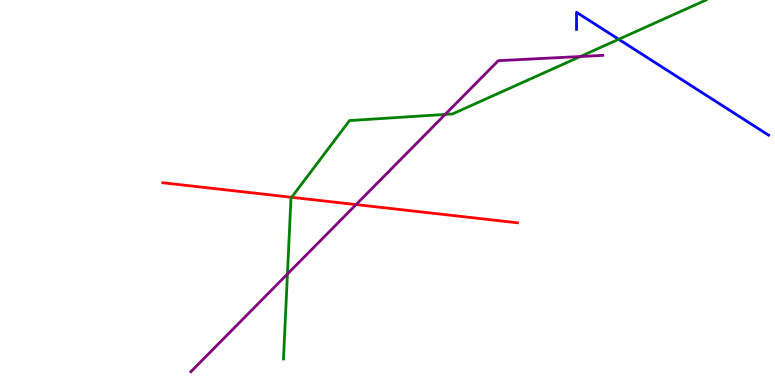[{'lines': ['blue', 'red'], 'intersections': []}, {'lines': ['green', 'red'], 'intersections': [{'x': 3.76, 'y': 4.88}]}, {'lines': ['purple', 'red'], 'intersections': [{'x': 4.59, 'y': 4.69}]}, {'lines': ['blue', 'green'], 'intersections': [{'x': 7.98, 'y': 8.98}]}, {'lines': ['blue', 'purple'], 'intersections': []}, {'lines': ['green', 'purple'], 'intersections': [{'x': 3.71, 'y': 2.88}, {'x': 5.74, 'y': 7.03}, {'x': 7.49, 'y': 8.53}]}]